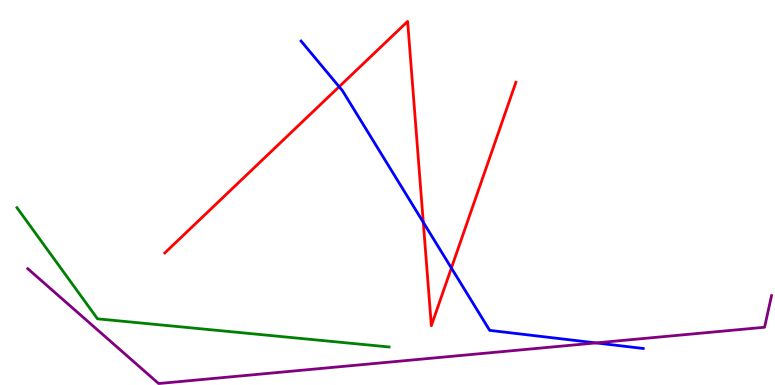[{'lines': ['blue', 'red'], 'intersections': [{'x': 4.38, 'y': 7.75}, {'x': 5.46, 'y': 4.23}, {'x': 5.82, 'y': 3.04}]}, {'lines': ['green', 'red'], 'intersections': []}, {'lines': ['purple', 'red'], 'intersections': []}, {'lines': ['blue', 'green'], 'intersections': []}, {'lines': ['blue', 'purple'], 'intersections': [{'x': 7.69, 'y': 1.09}]}, {'lines': ['green', 'purple'], 'intersections': []}]